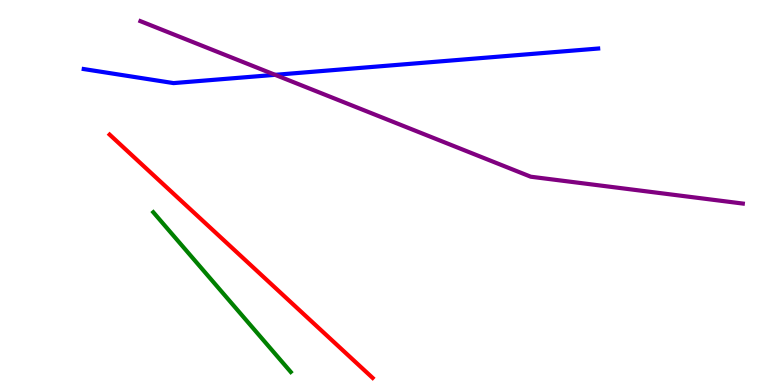[{'lines': ['blue', 'red'], 'intersections': []}, {'lines': ['green', 'red'], 'intersections': []}, {'lines': ['purple', 'red'], 'intersections': []}, {'lines': ['blue', 'green'], 'intersections': []}, {'lines': ['blue', 'purple'], 'intersections': [{'x': 3.55, 'y': 8.06}]}, {'lines': ['green', 'purple'], 'intersections': []}]